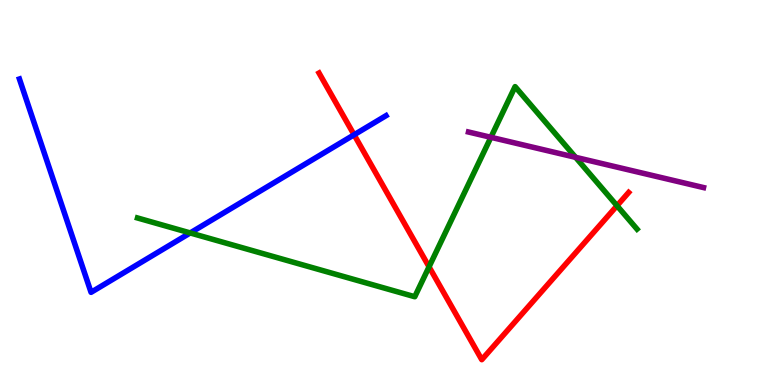[{'lines': ['blue', 'red'], 'intersections': [{'x': 4.57, 'y': 6.5}]}, {'lines': ['green', 'red'], 'intersections': [{'x': 5.54, 'y': 3.07}, {'x': 7.96, 'y': 4.66}]}, {'lines': ['purple', 'red'], 'intersections': []}, {'lines': ['blue', 'green'], 'intersections': [{'x': 2.45, 'y': 3.95}]}, {'lines': ['blue', 'purple'], 'intersections': []}, {'lines': ['green', 'purple'], 'intersections': [{'x': 6.33, 'y': 6.43}, {'x': 7.43, 'y': 5.91}]}]